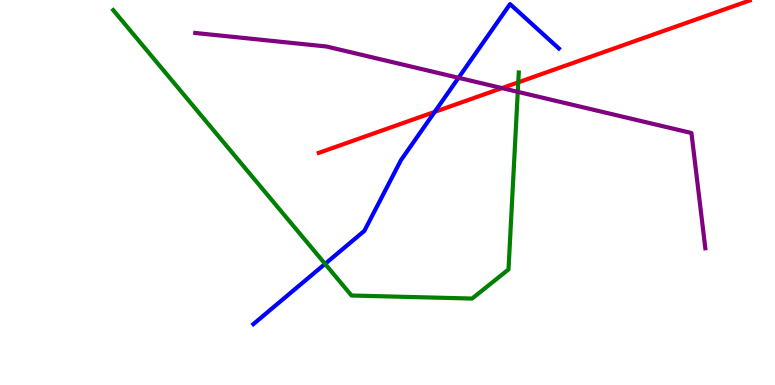[{'lines': ['blue', 'red'], 'intersections': [{'x': 5.61, 'y': 7.09}]}, {'lines': ['green', 'red'], 'intersections': [{'x': 6.69, 'y': 7.86}]}, {'lines': ['purple', 'red'], 'intersections': [{'x': 6.48, 'y': 7.71}]}, {'lines': ['blue', 'green'], 'intersections': [{'x': 4.19, 'y': 3.15}]}, {'lines': ['blue', 'purple'], 'intersections': [{'x': 5.92, 'y': 7.98}]}, {'lines': ['green', 'purple'], 'intersections': [{'x': 6.68, 'y': 7.61}]}]